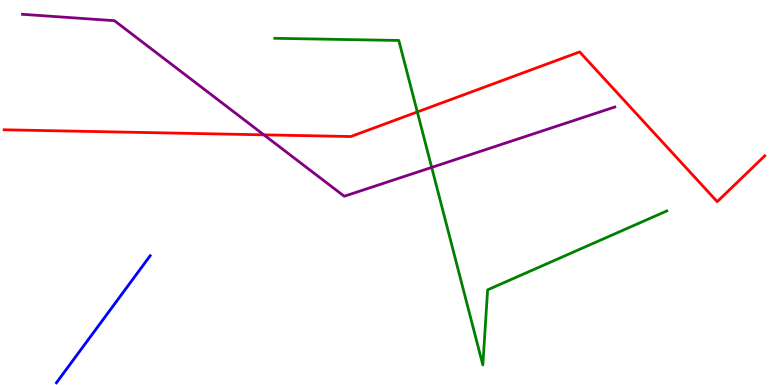[{'lines': ['blue', 'red'], 'intersections': []}, {'lines': ['green', 'red'], 'intersections': [{'x': 5.38, 'y': 7.09}]}, {'lines': ['purple', 'red'], 'intersections': [{'x': 3.4, 'y': 6.5}]}, {'lines': ['blue', 'green'], 'intersections': []}, {'lines': ['blue', 'purple'], 'intersections': []}, {'lines': ['green', 'purple'], 'intersections': [{'x': 5.57, 'y': 5.65}]}]